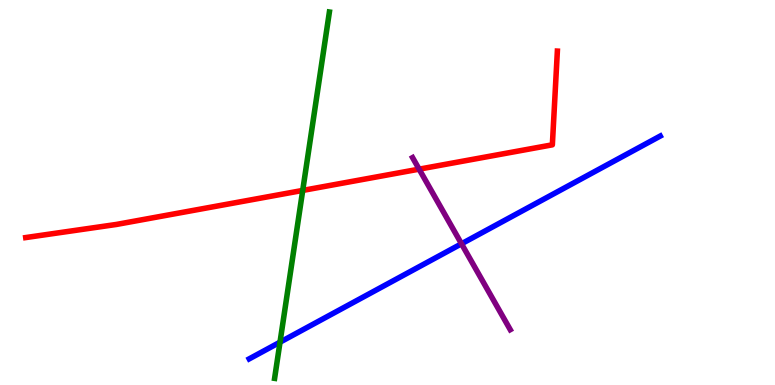[{'lines': ['blue', 'red'], 'intersections': []}, {'lines': ['green', 'red'], 'intersections': [{'x': 3.91, 'y': 5.05}]}, {'lines': ['purple', 'red'], 'intersections': [{'x': 5.41, 'y': 5.61}]}, {'lines': ['blue', 'green'], 'intersections': [{'x': 3.61, 'y': 1.11}]}, {'lines': ['blue', 'purple'], 'intersections': [{'x': 5.95, 'y': 3.67}]}, {'lines': ['green', 'purple'], 'intersections': []}]